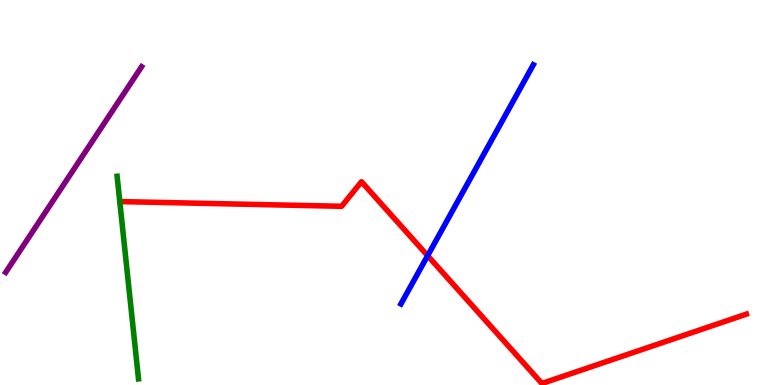[{'lines': ['blue', 'red'], 'intersections': [{'x': 5.52, 'y': 3.36}]}, {'lines': ['green', 'red'], 'intersections': []}, {'lines': ['purple', 'red'], 'intersections': []}, {'lines': ['blue', 'green'], 'intersections': []}, {'lines': ['blue', 'purple'], 'intersections': []}, {'lines': ['green', 'purple'], 'intersections': []}]